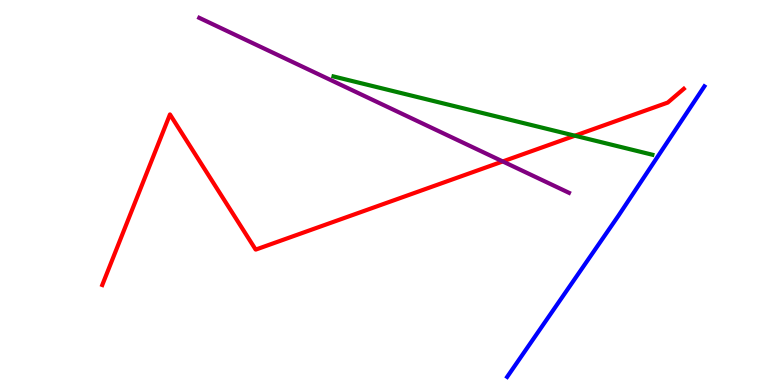[{'lines': ['blue', 'red'], 'intersections': []}, {'lines': ['green', 'red'], 'intersections': [{'x': 7.42, 'y': 6.48}]}, {'lines': ['purple', 'red'], 'intersections': [{'x': 6.49, 'y': 5.81}]}, {'lines': ['blue', 'green'], 'intersections': []}, {'lines': ['blue', 'purple'], 'intersections': []}, {'lines': ['green', 'purple'], 'intersections': []}]